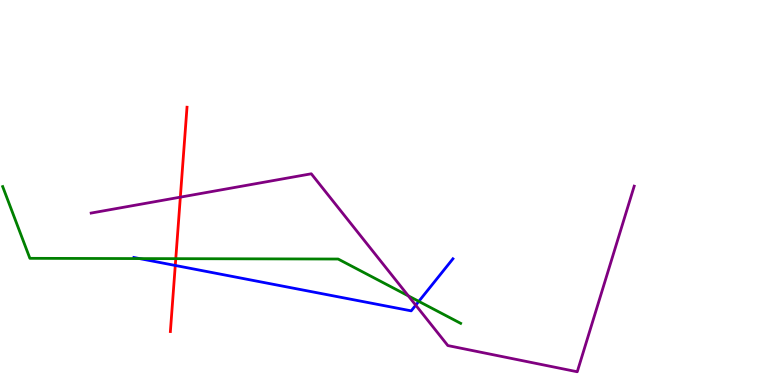[{'lines': ['blue', 'red'], 'intersections': [{'x': 2.26, 'y': 3.11}]}, {'lines': ['green', 'red'], 'intersections': [{'x': 2.27, 'y': 3.28}]}, {'lines': ['purple', 'red'], 'intersections': [{'x': 2.33, 'y': 4.88}]}, {'lines': ['blue', 'green'], 'intersections': [{'x': 1.8, 'y': 3.28}, {'x': 5.4, 'y': 2.17}]}, {'lines': ['blue', 'purple'], 'intersections': [{'x': 5.36, 'y': 2.07}]}, {'lines': ['green', 'purple'], 'intersections': [{'x': 5.27, 'y': 2.31}]}]